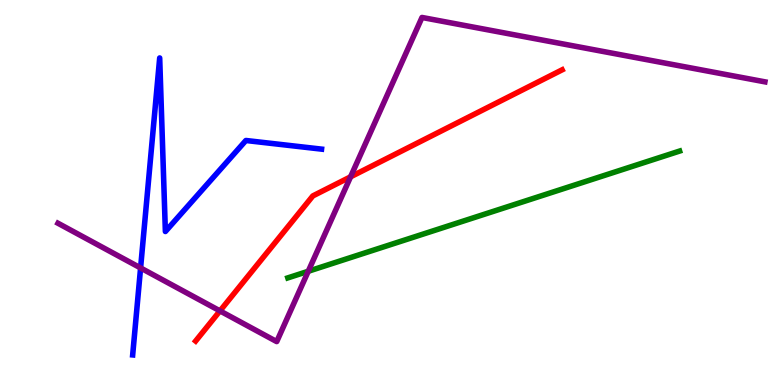[{'lines': ['blue', 'red'], 'intersections': []}, {'lines': ['green', 'red'], 'intersections': []}, {'lines': ['purple', 'red'], 'intersections': [{'x': 2.84, 'y': 1.92}, {'x': 4.52, 'y': 5.41}]}, {'lines': ['blue', 'green'], 'intersections': []}, {'lines': ['blue', 'purple'], 'intersections': [{'x': 1.81, 'y': 3.04}]}, {'lines': ['green', 'purple'], 'intersections': [{'x': 3.98, 'y': 2.95}]}]